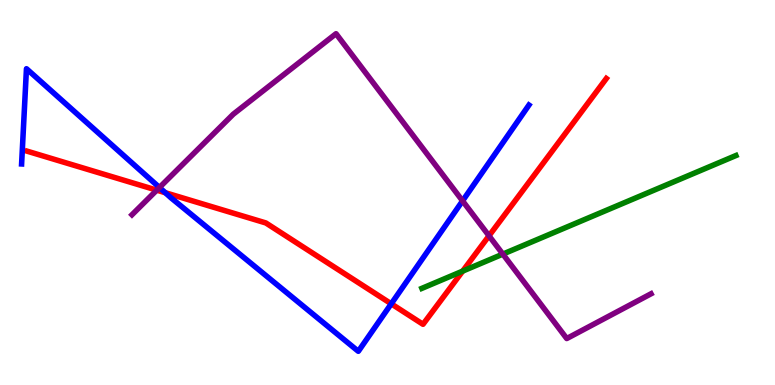[{'lines': ['blue', 'red'], 'intersections': [{'x': 2.13, 'y': 4.99}, {'x': 5.05, 'y': 2.11}]}, {'lines': ['green', 'red'], 'intersections': [{'x': 5.97, 'y': 2.96}]}, {'lines': ['purple', 'red'], 'intersections': [{'x': 2.02, 'y': 5.06}, {'x': 6.31, 'y': 3.87}]}, {'lines': ['blue', 'green'], 'intersections': []}, {'lines': ['blue', 'purple'], 'intersections': [{'x': 2.06, 'y': 5.13}, {'x': 5.97, 'y': 4.78}]}, {'lines': ['green', 'purple'], 'intersections': [{'x': 6.49, 'y': 3.4}]}]